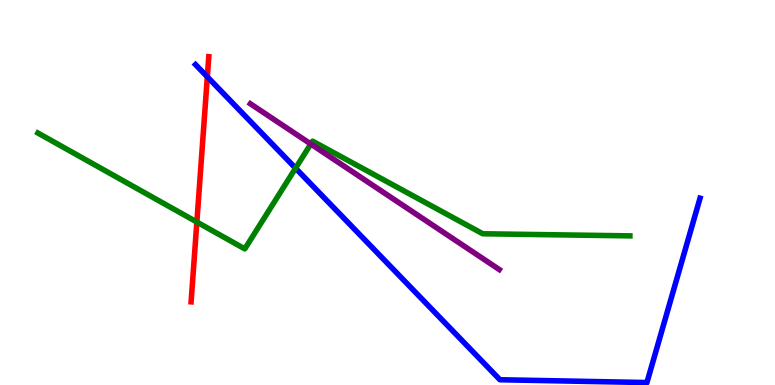[{'lines': ['blue', 'red'], 'intersections': [{'x': 2.68, 'y': 8.0}]}, {'lines': ['green', 'red'], 'intersections': [{'x': 2.54, 'y': 4.23}]}, {'lines': ['purple', 'red'], 'intersections': []}, {'lines': ['blue', 'green'], 'intersections': [{'x': 3.81, 'y': 5.63}]}, {'lines': ['blue', 'purple'], 'intersections': []}, {'lines': ['green', 'purple'], 'intersections': [{'x': 4.01, 'y': 6.26}]}]